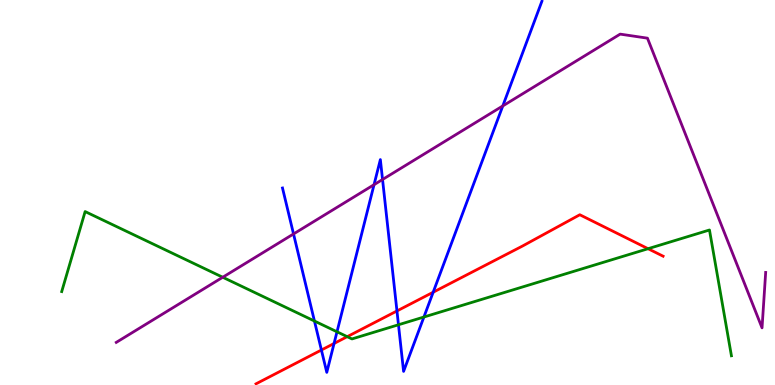[{'lines': ['blue', 'red'], 'intersections': [{'x': 4.15, 'y': 0.909}, {'x': 4.31, 'y': 1.08}, {'x': 5.12, 'y': 1.92}, {'x': 5.59, 'y': 2.41}]}, {'lines': ['green', 'red'], 'intersections': [{'x': 4.48, 'y': 1.26}, {'x': 8.36, 'y': 3.54}]}, {'lines': ['purple', 'red'], 'intersections': []}, {'lines': ['blue', 'green'], 'intersections': [{'x': 4.06, 'y': 1.66}, {'x': 4.35, 'y': 1.38}, {'x': 5.14, 'y': 1.56}, {'x': 5.47, 'y': 1.77}]}, {'lines': ['blue', 'purple'], 'intersections': [{'x': 3.79, 'y': 3.92}, {'x': 4.83, 'y': 5.2}, {'x': 4.94, 'y': 5.34}, {'x': 6.49, 'y': 7.25}]}, {'lines': ['green', 'purple'], 'intersections': [{'x': 2.87, 'y': 2.8}]}]